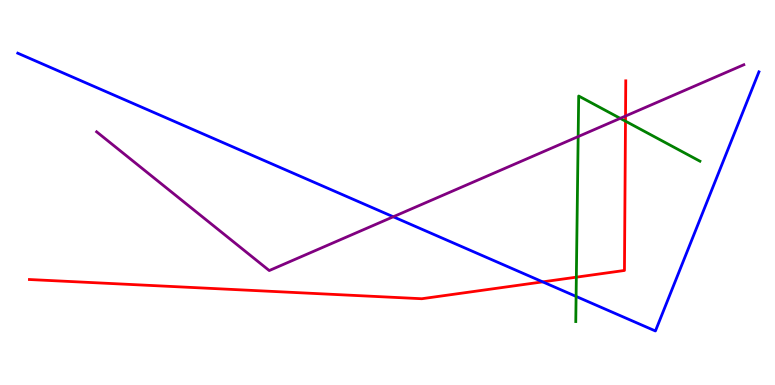[{'lines': ['blue', 'red'], 'intersections': [{'x': 7.0, 'y': 2.68}]}, {'lines': ['green', 'red'], 'intersections': [{'x': 7.44, 'y': 2.8}, {'x': 8.07, 'y': 6.85}]}, {'lines': ['purple', 'red'], 'intersections': [{'x': 8.07, 'y': 6.99}]}, {'lines': ['blue', 'green'], 'intersections': [{'x': 7.43, 'y': 2.3}]}, {'lines': ['blue', 'purple'], 'intersections': [{'x': 5.07, 'y': 4.37}]}, {'lines': ['green', 'purple'], 'intersections': [{'x': 7.46, 'y': 6.45}, {'x': 8.0, 'y': 6.93}]}]